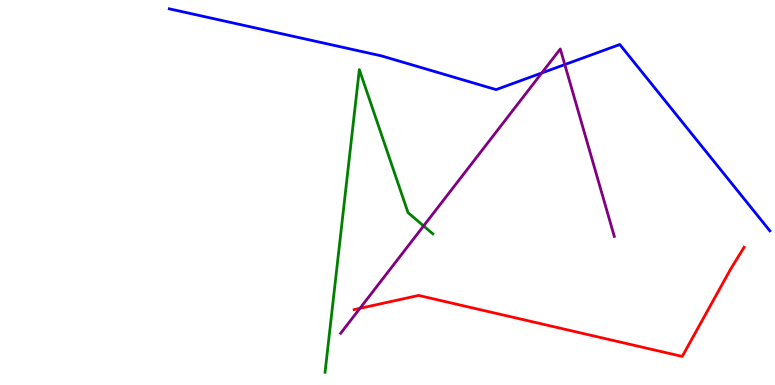[{'lines': ['blue', 'red'], 'intersections': []}, {'lines': ['green', 'red'], 'intersections': []}, {'lines': ['purple', 'red'], 'intersections': [{'x': 4.64, 'y': 1.99}]}, {'lines': ['blue', 'green'], 'intersections': []}, {'lines': ['blue', 'purple'], 'intersections': [{'x': 6.99, 'y': 8.1}, {'x': 7.29, 'y': 8.32}]}, {'lines': ['green', 'purple'], 'intersections': [{'x': 5.47, 'y': 4.13}]}]